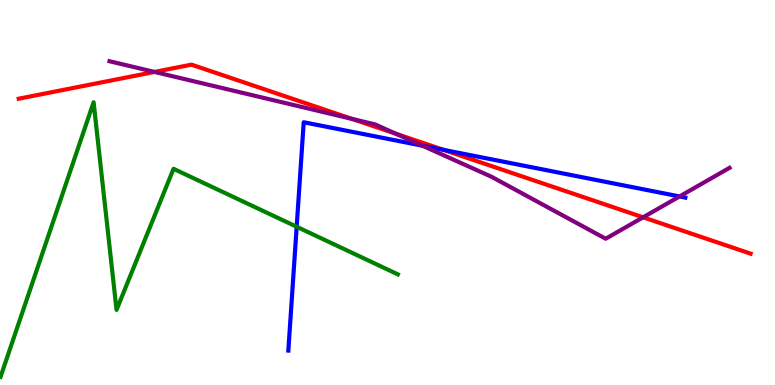[{'lines': ['blue', 'red'], 'intersections': [{'x': 5.72, 'y': 6.11}]}, {'lines': ['green', 'red'], 'intersections': []}, {'lines': ['purple', 'red'], 'intersections': [{'x': 1.99, 'y': 8.13}, {'x': 4.54, 'y': 6.91}, {'x': 5.11, 'y': 6.53}, {'x': 8.3, 'y': 4.36}]}, {'lines': ['blue', 'green'], 'intersections': [{'x': 3.83, 'y': 4.11}]}, {'lines': ['blue', 'purple'], 'intersections': [{'x': 5.45, 'y': 6.22}, {'x': 8.77, 'y': 4.9}]}, {'lines': ['green', 'purple'], 'intersections': []}]